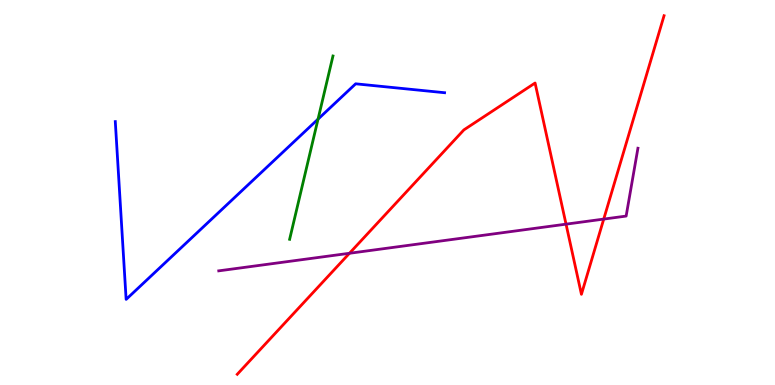[{'lines': ['blue', 'red'], 'intersections': []}, {'lines': ['green', 'red'], 'intersections': []}, {'lines': ['purple', 'red'], 'intersections': [{'x': 4.51, 'y': 3.42}, {'x': 7.3, 'y': 4.18}, {'x': 7.79, 'y': 4.31}]}, {'lines': ['blue', 'green'], 'intersections': [{'x': 4.1, 'y': 6.91}]}, {'lines': ['blue', 'purple'], 'intersections': []}, {'lines': ['green', 'purple'], 'intersections': []}]